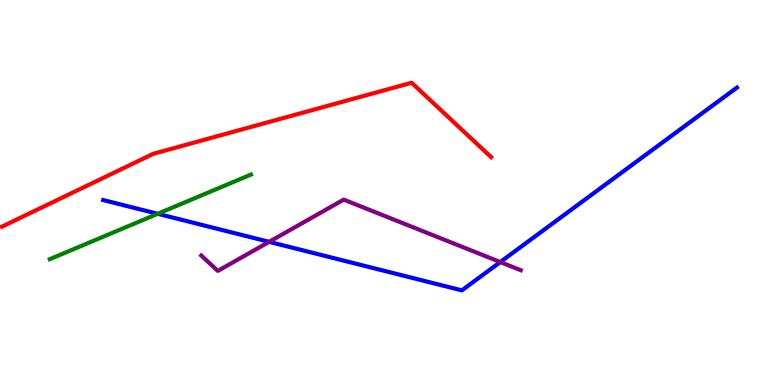[{'lines': ['blue', 'red'], 'intersections': []}, {'lines': ['green', 'red'], 'intersections': []}, {'lines': ['purple', 'red'], 'intersections': []}, {'lines': ['blue', 'green'], 'intersections': [{'x': 2.03, 'y': 4.45}]}, {'lines': ['blue', 'purple'], 'intersections': [{'x': 3.47, 'y': 3.72}, {'x': 6.46, 'y': 3.19}]}, {'lines': ['green', 'purple'], 'intersections': []}]